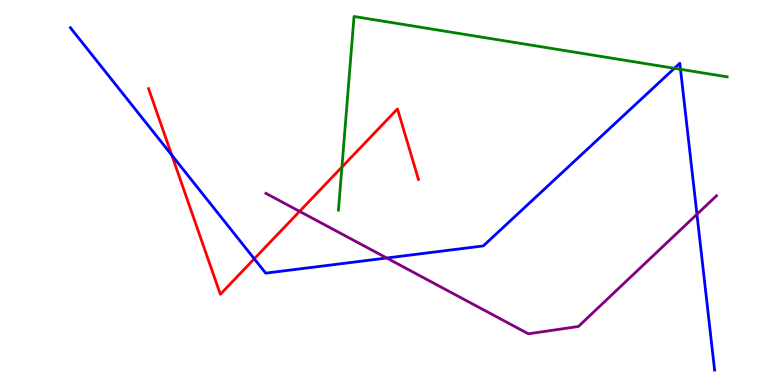[{'lines': ['blue', 'red'], 'intersections': [{'x': 2.22, 'y': 5.97}, {'x': 3.28, 'y': 3.28}]}, {'lines': ['green', 'red'], 'intersections': [{'x': 4.41, 'y': 5.66}]}, {'lines': ['purple', 'red'], 'intersections': [{'x': 3.87, 'y': 4.51}]}, {'lines': ['blue', 'green'], 'intersections': [{'x': 8.7, 'y': 8.23}, {'x': 8.78, 'y': 8.2}]}, {'lines': ['blue', 'purple'], 'intersections': [{'x': 4.99, 'y': 3.3}, {'x': 8.99, 'y': 4.43}]}, {'lines': ['green', 'purple'], 'intersections': []}]